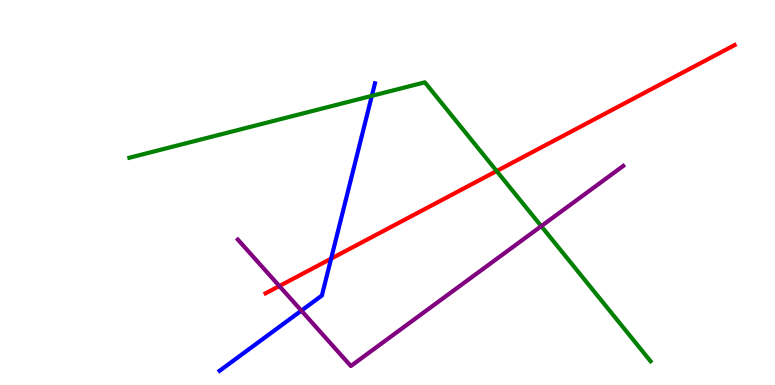[{'lines': ['blue', 'red'], 'intersections': [{'x': 4.27, 'y': 3.28}]}, {'lines': ['green', 'red'], 'intersections': [{'x': 6.41, 'y': 5.56}]}, {'lines': ['purple', 'red'], 'intersections': [{'x': 3.6, 'y': 2.57}]}, {'lines': ['blue', 'green'], 'intersections': [{'x': 4.8, 'y': 7.51}]}, {'lines': ['blue', 'purple'], 'intersections': [{'x': 3.89, 'y': 1.93}]}, {'lines': ['green', 'purple'], 'intersections': [{'x': 6.98, 'y': 4.13}]}]